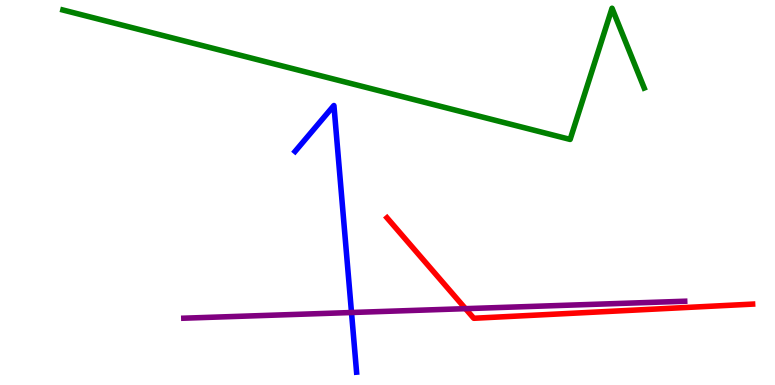[{'lines': ['blue', 'red'], 'intersections': []}, {'lines': ['green', 'red'], 'intersections': []}, {'lines': ['purple', 'red'], 'intersections': [{'x': 6.01, 'y': 1.98}]}, {'lines': ['blue', 'green'], 'intersections': []}, {'lines': ['blue', 'purple'], 'intersections': [{'x': 4.54, 'y': 1.88}]}, {'lines': ['green', 'purple'], 'intersections': []}]